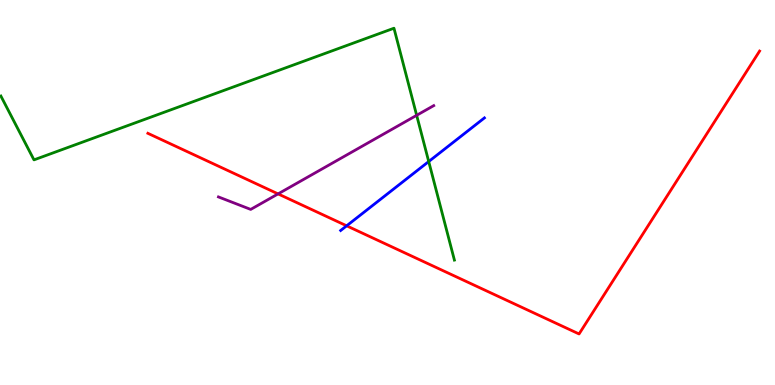[{'lines': ['blue', 'red'], 'intersections': [{'x': 4.47, 'y': 4.13}]}, {'lines': ['green', 'red'], 'intersections': []}, {'lines': ['purple', 'red'], 'intersections': [{'x': 3.59, 'y': 4.96}]}, {'lines': ['blue', 'green'], 'intersections': [{'x': 5.53, 'y': 5.8}]}, {'lines': ['blue', 'purple'], 'intersections': []}, {'lines': ['green', 'purple'], 'intersections': [{'x': 5.38, 'y': 7.01}]}]